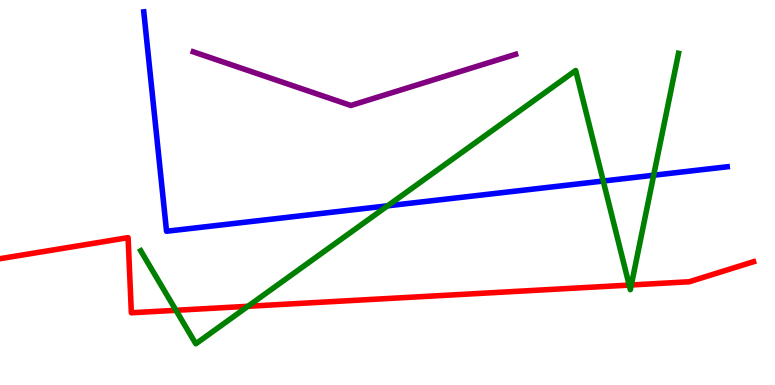[{'lines': ['blue', 'red'], 'intersections': []}, {'lines': ['green', 'red'], 'intersections': [{'x': 2.27, 'y': 1.94}, {'x': 3.2, 'y': 2.04}, {'x': 8.12, 'y': 2.59}, {'x': 8.15, 'y': 2.6}]}, {'lines': ['purple', 'red'], 'intersections': []}, {'lines': ['blue', 'green'], 'intersections': [{'x': 5.0, 'y': 4.65}, {'x': 7.78, 'y': 5.3}, {'x': 8.43, 'y': 5.45}]}, {'lines': ['blue', 'purple'], 'intersections': []}, {'lines': ['green', 'purple'], 'intersections': []}]